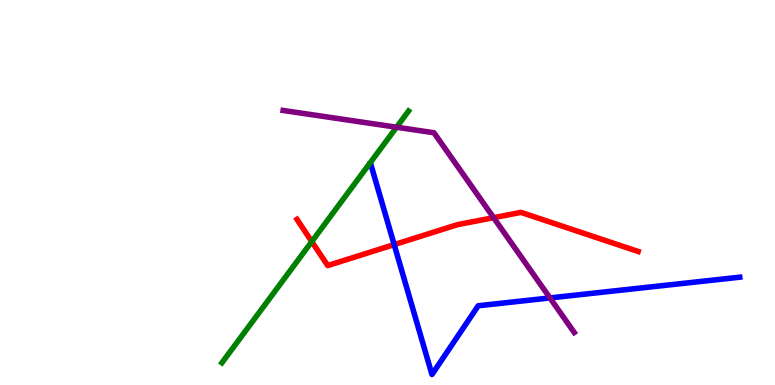[{'lines': ['blue', 'red'], 'intersections': [{'x': 5.09, 'y': 3.65}]}, {'lines': ['green', 'red'], 'intersections': [{'x': 4.02, 'y': 3.73}]}, {'lines': ['purple', 'red'], 'intersections': [{'x': 6.37, 'y': 4.35}]}, {'lines': ['blue', 'green'], 'intersections': []}, {'lines': ['blue', 'purple'], 'intersections': [{'x': 7.1, 'y': 2.26}]}, {'lines': ['green', 'purple'], 'intersections': [{'x': 5.12, 'y': 6.7}]}]